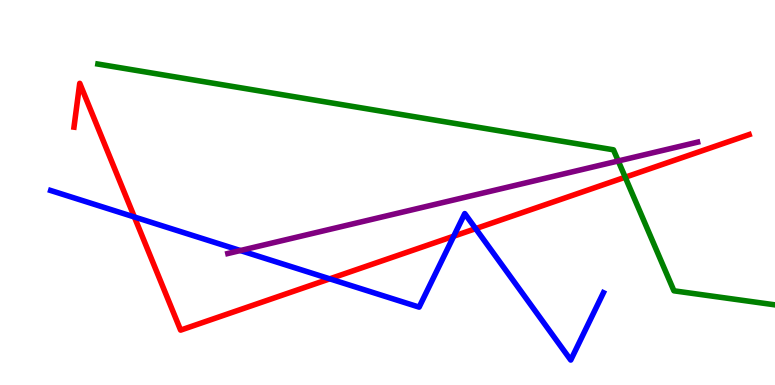[{'lines': ['blue', 'red'], 'intersections': [{'x': 1.73, 'y': 4.36}, {'x': 4.25, 'y': 2.76}, {'x': 5.85, 'y': 3.87}, {'x': 6.14, 'y': 4.06}]}, {'lines': ['green', 'red'], 'intersections': [{'x': 8.07, 'y': 5.4}]}, {'lines': ['purple', 'red'], 'intersections': []}, {'lines': ['blue', 'green'], 'intersections': []}, {'lines': ['blue', 'purple'], 'intersections': [{'x': 3.1, 'y': 3.49}]}, {'lines': ['green', 'purple'], 'intersections': [{'x': 7.98, 'y': 5.82}]}]